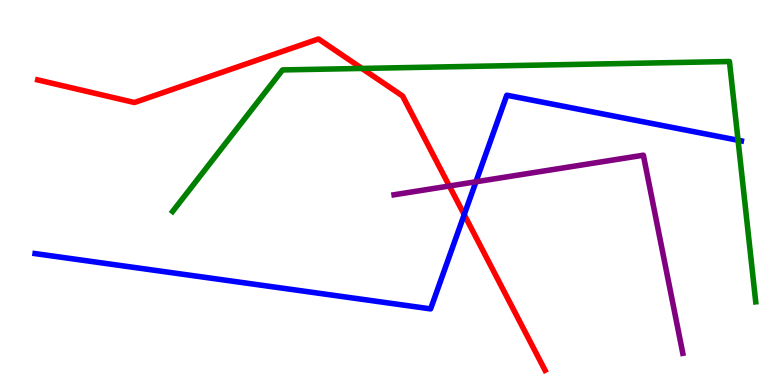[{'lines': ['blue', 'red'], 'intersections': [{'x': 5.99, 'y': 4.42}]}, {'lines': ['green', 'red'], 'intersections': [{'x': 4.67, 'y': 8.22}]}, {'lines': ['purple', 'red'], 'intersections': [{'x': 5.8, 'y': 5.17}]}, {'lines': ['blue', 'green'], 'intersections': [{'x': 9.52, 'y': 6.36}]}, {'lines': ['blue', 'purple'], 'intersections': [{'x': 6.14, 'y': 5.28}]}, {'lines': ['green', 'purple'], 'intersections': []}]